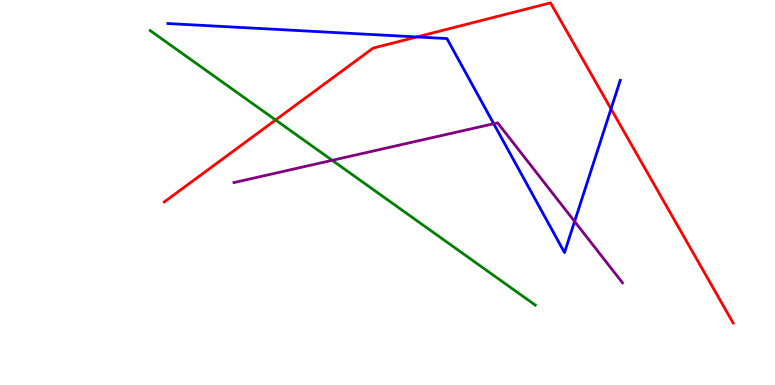[{'lines': ['blue', 'red'], 'intersections': [{'x': 5.38, 'y': 9.04}, {'x': 7.88, 'y': 7.17}]}, {'lines': ['green', 'red'], 'intersections': [{'x': 3.56, 'y': 6.88}]}, {'lines': ['purple', 'red'], 'intersections': []}, {'lines': ['blue', 'green'], 'intersections': []}, {'lines': ['blue', 'purple'], 'intersections': [{'x': 6.37, 'y': 6.79}, {'x': 7.41, 'y': 4.25}]}, {'lines': ['green', 'purple'], 'intersections': [{'x': 4.29, 'y': 5.84}]}]